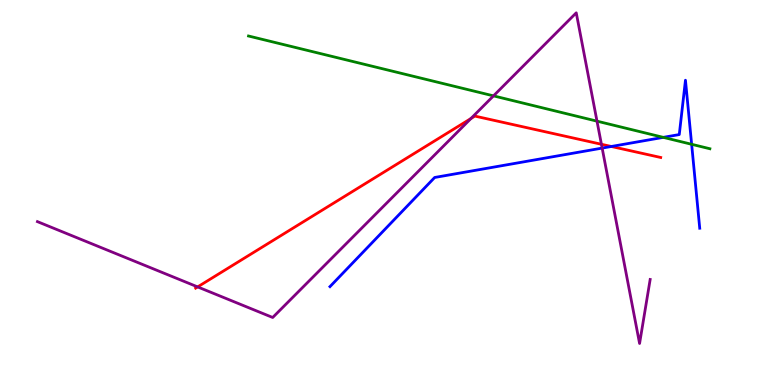[{'lines': ['blue', 'red'], 'intersections': [{'x': 7.89, 'y': 6.2}]}, {'lines': ['green', 'red'], 'intersections': []}, {'lines': ['purple', 'red'], 'intersections': [{'x': 2.55, 'y': 2.55}, {'x': 6.08, 'y': 6.92}, {'x': 7.76, 'y': 6.25}]}, {'lines': ['blue', 'green'], 'intersections': [{'x': 8.56, 'y': 6.43}, {'x': 8.92, 'y': 6.25}]}, {'lines': ['blue', 'purple'], 'intersections': [{'x': 7.77, 'y': 6.15}]}, {'lines': ['green', 'purple'], 'intersections': [{'x': 6.37, 'y': 7.51}, {'x': 7.7, 'y': 6.85}]}]